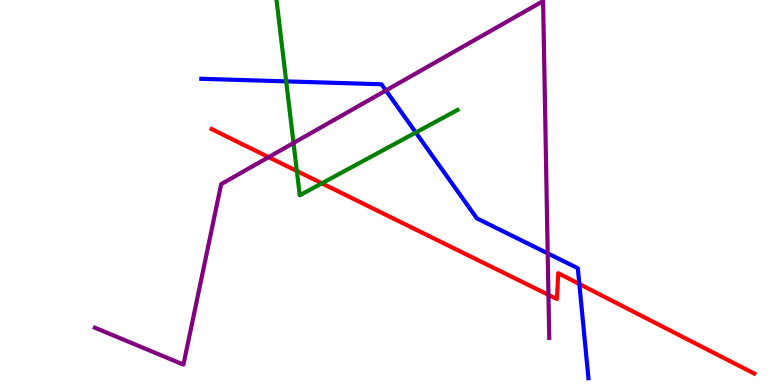[{'lines': ['blue', 'red'], 'intersections': [{'x': 7.48, 'y': 2.62}]}, {'lines': ['green', 'red'], 'intersections': [{'x': 3.83, 'y': 5.56}, {'x': 4.15, 'y': 5.24}]}, {'lines': ['purple', 'red'], 'intersections': [{'x': 3.47, 'y': 5.92}, {'x': 7.08, 'y': 2.34}]}, {'lines': ['blue', 'green'], 'intersections': [{'x': 3.69, 'y': 7.89}, {'x': 5.37, 'y': 6.56}]}, {'lines': ['blue', 'purple'], 'intersections': [{'x': 4.98, 'y': 7.65}, {'x': 7.07, 'y': 3.42}]}, {'lines': ['green', 'purple'], 'intersections': [{'x': 3.79, 'y': 6.29}]}]